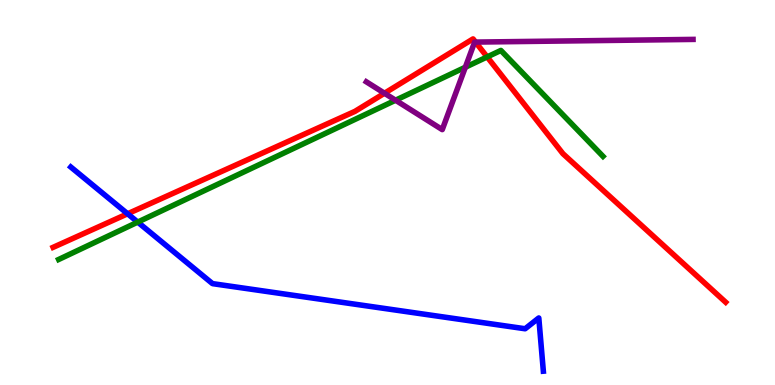[{'lines': ['blue', 'red'], 'intersections': [{'x': 1.65, 'y': 4.45}]}, {'lines': ['green', 'red'], 'intersections': [{'x': 6.29, 'y': 8.52}]}, {'lines': ['purple', 'red'], 'intersections': [{'x': 4.96, 'y': 7.58}, {'x': 6.14, 'y': 8.91}]}, {'lines': ['blue', 'green'], 'intersections': [{'x': 1.78, 'y': 4.23}]}, {'lines': ['blue', 'purple'], 'intersections': []}, {'lines': ['green', 'purple'], 'intersections': [{'x': 5.1, 'y': 7.4}, {'x': 6.0, 'y': 8.25}]}]